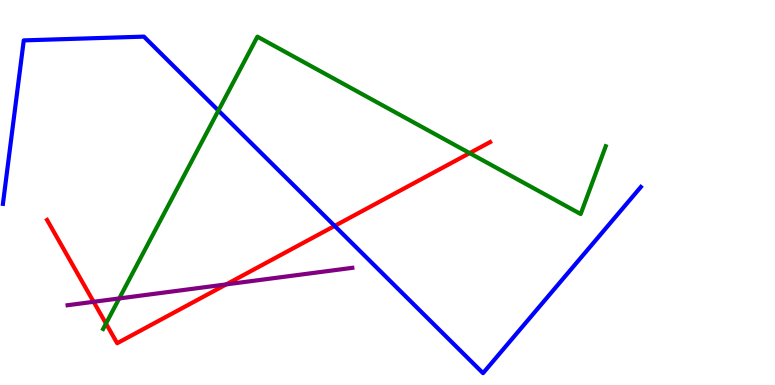[{'lines': ['blue', 'red'], 'intersections': [{'x': 4.32, 'y': 4.13}]}, {'lines': ['green', 'red'], 'intersections': [{'x': 1.37, 'y': 1.6}, {'x': 6.06, 'y': 6.02}]}, {'lines': ['purple', 'red'], 'intersections': [{'x': 1.21, 'y': 2.16}, {'x': 2.92, 'y': 2.61}]}, {'lines': ['blue', 'green'], 'intersections': [{'x': 2.82, 'y': 7.13}]}, {'lines': ['blue', 'purple'], 'intersections': []}, {'lines': ['green', 'purple'], 'intersections': [{'x': 1.54, 'y': 2.25}]}]